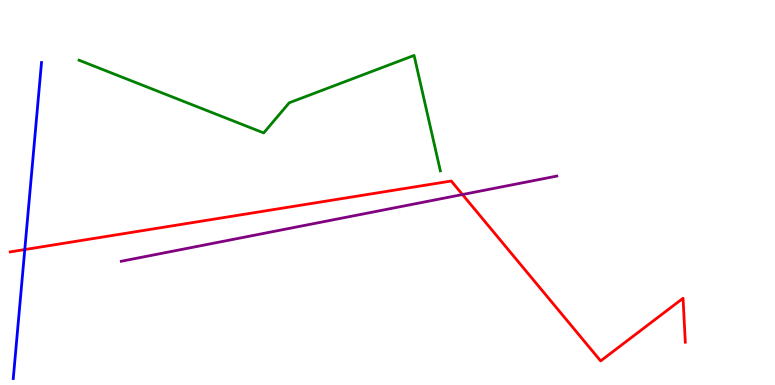[{'lines': ['blue', 'red'], 'intersections': [{'x': 0.32, 'y': 3.52}]}, {'lines': ['green', 'red'], 'intersections': []}, {'lines': ['purple', 'red'], 'intersections': [{'x': 5.97, 'y': 4.95}]}, {'lines': ['blue', 'green'], 'intersections': []}, {'lines': ['blue', 'purple'], 'intersections': []}, {'lines': ['green', 'purple'], 'intersections': []}]